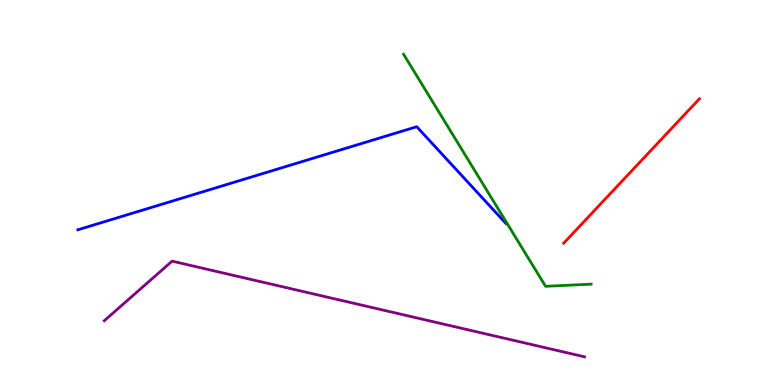[{'lines': ['blue', 'red'], 'intersections': []}, {'lines': ['green', 'red'], 'intersections': []}, {'lines': ['purple', 'red'], 'intersections': []}, {'lines': ['blue', 'green'], 'intersections': []}, {'lines': ['blue', 'purple'], 'intersections': []}, {'lines': ['green', 'purple'], 'intersections': []}]